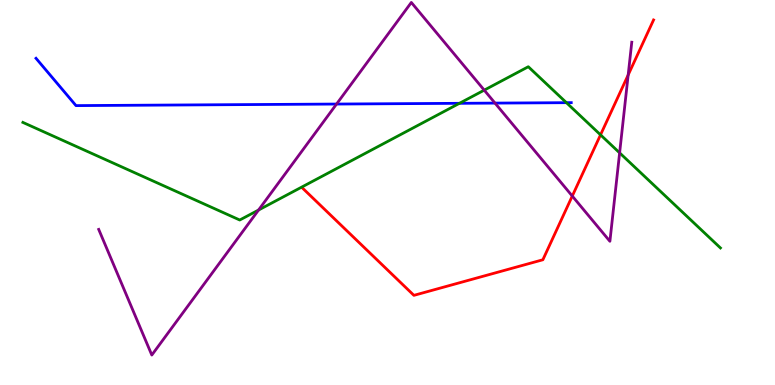[{'lines': ['blue', 'red'], 'intersections': []}, {'lines': ['green', 'red'], 'intersections': [{'x': 7.75, 'y': 6.5}]}, {'lines': ['purple', 'red'], 'intersections': [{'x': 7.38, 'y': 4.91}, {'x': 8.11, 'y': 8.05}]}, {'lines': ['blue', 'green'], 'intersections': [{'x': 5.93, 'y': 7.32}, {'x': 7.31, 'y': 7.33}]}, {'lines': ['blue', 'purple'], 'intersections': [{'x': 4.34, 'y': 7.3}, {'x': 6.39, 'y': 7.32}]}, {'lines': ['green', 'purple'], 'intersections': [{'x': 3.34, 'y': 4.54}, {'x': 6.25, 'y': 7.66}, {'x': 8.0, 'y': 6.03}]}]